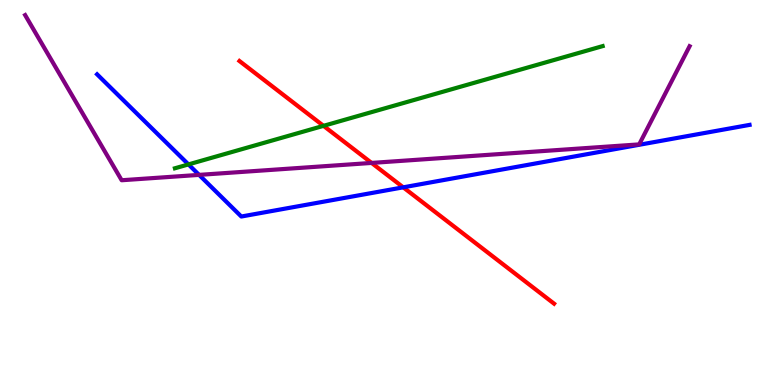[{'lines': ['blue', 'red'], 'intersections': [{'x': 5.2, 'y': 5.13}]}, {'lines': ['green', 'red'], 'intersections': [{'x': 4.17, 'y': 6.73}]}, {'lines': ['purple', 'red'], 'intersections': [{'x': 4.79, 'y': 5.77}]}, {'lines': ['blue', 'green'], 'intersections': [{'x': 2.43, 'y': 5.73}]}, {'lines': ['blue', 'purple'], 'intersections': [{'x': 2.57, 'y': 5.46}]}, {'lines': ['green', 'purple'], 'intersections': []}]